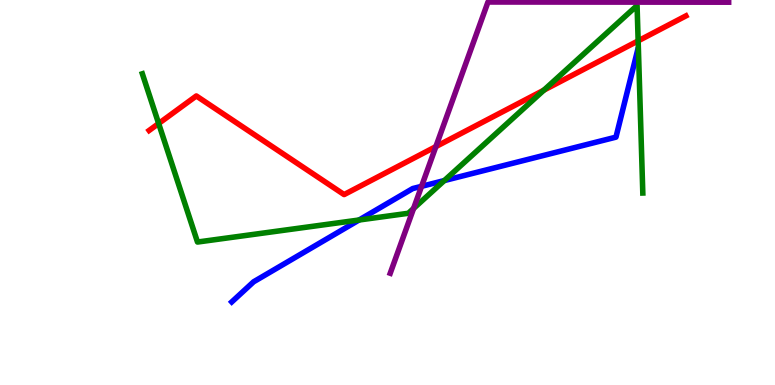[{'lines': ['blue', 'red'], 'intersections': []}, {'lines': ['green', 'red'], 'intersections': [{'x': 2.05, 'y': 6.79}, {'x': 7.02, 'y': 7.66}, {'x': 8.23, 'y': 8.94}]}, {'lines': ['purple', 'red'], 'intersections': [{'x': 5.62, 'y': 6.19}]}, {'lines': ['blue', 'green'], 'intersections': [{'x': 4.63, 'y': 4.29}, {'x': 5.73, 'y': 5.31}]}, {'lines': ['blue', 'purple'], 'intersections': [{'x': 5.44, 'y': 5.16}]}, {'lines': ['green', 'purple'], 'intersections': [{'x': 5.34, 'y': 4.59}]}]